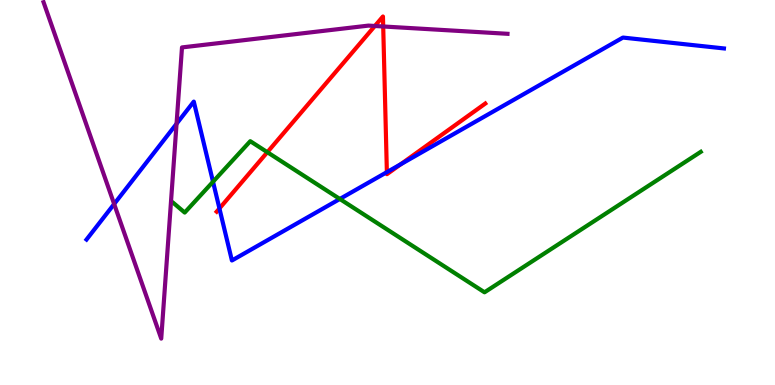[{'lines': ['blue', 'red'], 'intersections': [{'x': 2.83, 'y': 4.59}, {'x': 4.99, 'y': 5.53}, {'x': 5.17, 'y': 5.73}]}, {'lines': ['green', 'red'], 'intersections': [{'x': 3.45, 'y': 6.05}]}, {'lines': ['purple', 'red'], 'intersections': [{'x': 4.84, 'y': 9.33}, {'x': 4.94, 'y': 9.31}]}, {'lines': ['blue', 'green'], 'intersections': [{'x': 2.75, 'y': 5.28}, {'x': 4.38, 'y': 4.83}]}, {'lines': ['blue', 'purple'], 'intersections': [{'x': 1.47, 'y': 4.7}, {'x': 2.28, 'y': 6.79}]}, {'lines': ['green', 'purple'], 'intersections': []}]